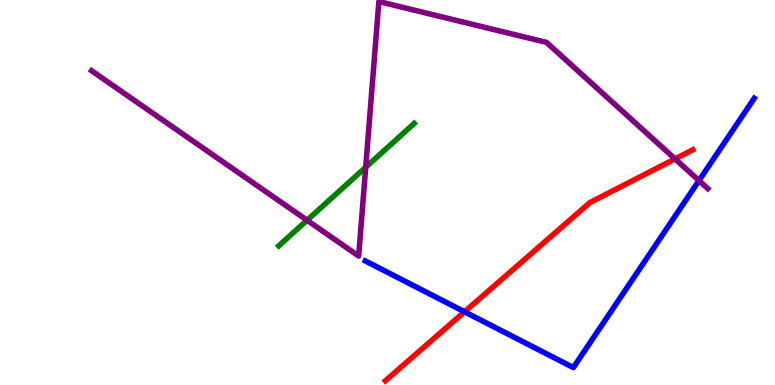[{'lines': ['blue', 'red'], 'intersections': [{'x': 5.99, 'y': 1.9}]}, {'lines': ['green', 'red'], 'intersections': []}, {'lines': ['purple', 'red'], 'intersections': [{'x': 8.71, 'y': 5.87}]}, {'lines': ['blue', 'green'], 'intersections': []}, {'lines': ['blue', 'purple'], 'intersections': [{'x': 9.02, 'y': 5.31}]}, {'lines': ['green', 'purple'], 'intersections': [{'x': 3.96, 'y': 4.28}, {'x': 4.72, 'y': 5.66}]}]